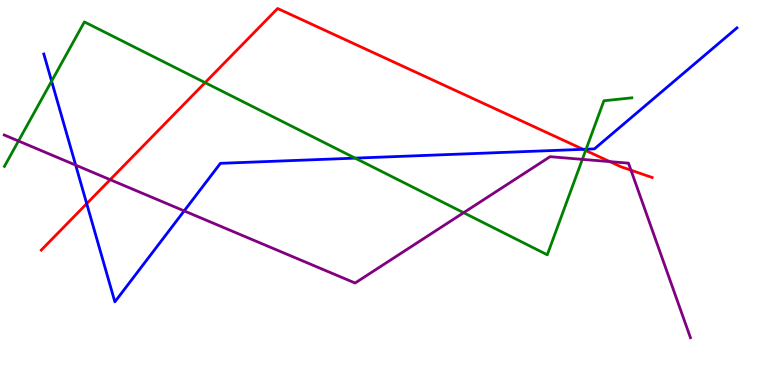[{'lines': ['blue', 'red'], 'intersections': [{'x': 1.12, 'y': 4.71}, {'x': 7.52, 'y': 6.12}]}, {'lines': ['green', 'red'], 'intersections': [{'x': 2.65, 'y': 7.85}, {'x': 7.56, 'y': 6.09}]}, {'lines': ['purple', 'red'], 'intersections': [{'x': 1.42, 'y': 5.33}, {'x': 7.87, 'y': 5.8}, {'x': 8.14, 'y': 5.58}]}, {'lines': ['blue', 'green'], 'intersections': [{'x': 0.666, 'y': 7.89}, {'x': 4.58, 'y': 5.89}, {'x': 7.56, 'y': 6.12}]}, {'lines': ['blue', 'purple'], 'intersections': [{'x': 0.976, 'y': 5.71}, {'x': 2.38, 'y': 4.52}]}, {'lines': ['green', 'purple'], 'intersections': [{'x': 0.238, 'y': 6.34}, {'x': 5.98, 'y': 4.48}, {'x': 7.51, 'y': 5.86}]}]